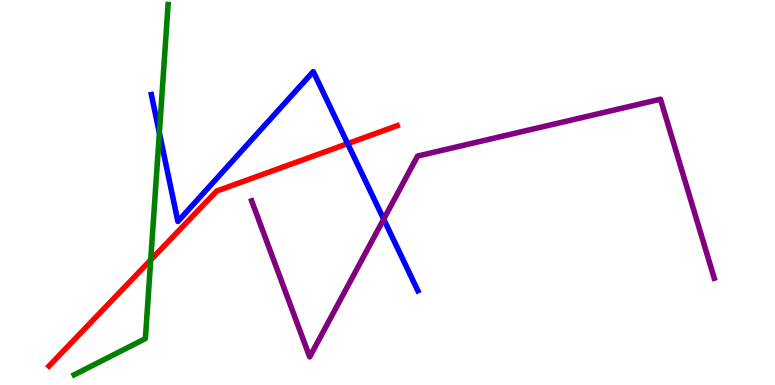[{'lines': ['blue', 'red'], 'intersections': [{'x': 4.49, 'y': 6.27}]}, {'lines': ['green', 'red'], 'intersections': [{'x': 1.94, 'y': 3.25}]}, {'lines': ['purple', 'red'], 'intersections': []}, {'lines': ['blue', 'green'], 'intersections': [{'x': 2.06, 'y': 6.55}]}, {'lines': ['blue', 'purple'], 'intersections': [{'x': 4.95, 'y': 4.31}]}, {'lines': ['green', 'purple'], 'intersections': []}]